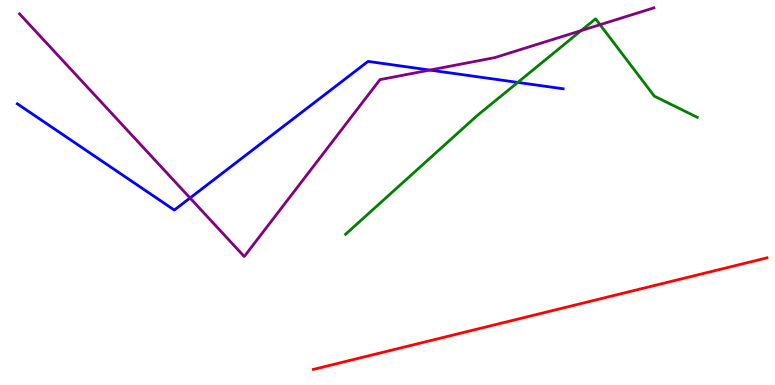[{'lines': ['blue', 'red'], 'intersections': []}, {'lines': ['green', 'red'], 'intersections': []}, {'lines': ['purple', 'red'], 'intersections': []}, {'lines': ['blue', 'green'], 'intersections': [{'x': 6.68, 'y': 7.86}]}, {'lines': ['blue', 'purple'], 'intersections': [{'x': 2.45, 'y': 4.86}, {'x': 5.55, 'y': 8.18}]}, {'lines': ['green', 'purple'], 'intersections': [{'x': 7.5, 'y': 9.2}, {'x': 7.74, 'y': 9.36}]}]